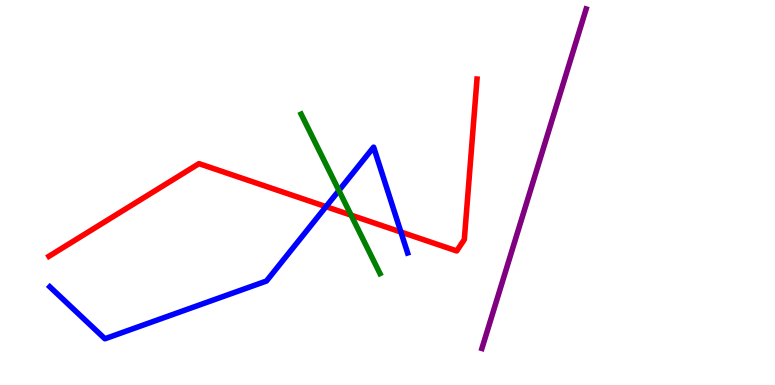[{'lines': ['blue', 'red'], 'intersections': [{'x': 4.21, 'y': 4.63}, {'x': 5.17, 'y': 3.97}]}, {'lines': ['green', 'red'], 'intersections': [{'x': 4.53, 'y': 4.41}]}, {'lines': ['purple', 'red'], 'intersections': []}, {'lines': ['blue', 'green'], 'intersections': [{'x': 4.37, 'y': 5.05}]}, {'lines': ['blue', 'purple'], 'intersections': []}, {'lines': ['green', 'purple'], 'intersections': []}]